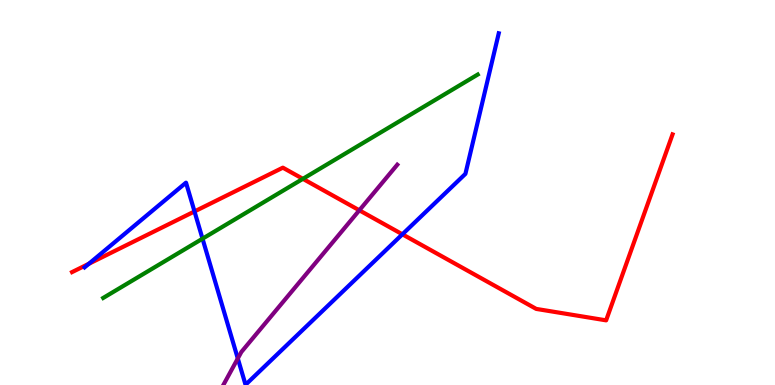[{'lines': ['blue', 'red'], 'intersections': [{'x': 1.15, 'y': 3.15}, {'x': 2.51, 'y': 4.51}, {'x': 5.19, 'y': 3.91}]}, {'lines': ['green', 'red'], 'intersections': [{'x': 3.91, 'y': 5.35}]}, {'lines': ['purple', 'red'], 'intersections': [{'x': 4.64, 'y': 4.54}]}, {'lines': ['blue', 'green'], 'intersections': [{'x': 2.61, 'y': 3.8}]}, {'lines': ['blue', 'purple'], 'intersections': [{'x': 3.07, 'y': 0.689}]}, {'lines': ['green', 'purple'], 'intersections': []}]